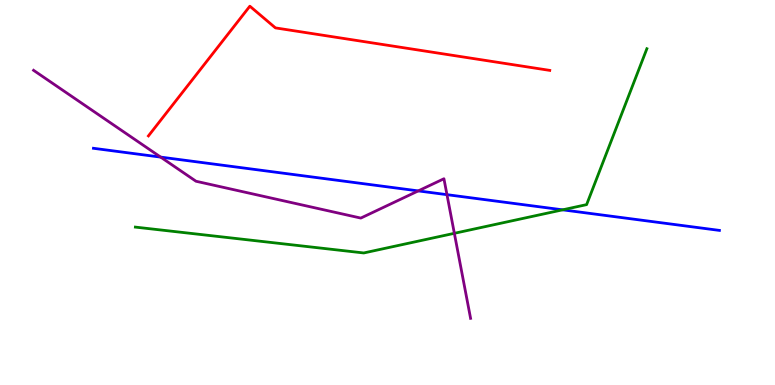[{'lines': ['blue', 'red'], 'intersections': []}, {'lines': ['green', 'red'], 'intersections': []}, {'lines': ['purple', 'red'], 'intersections': []}, {'lines': ['blue', 'green'], 'intersections': [{'x': 7.26, 'y': 4.55}]}, {'lines': ['blue', 'purple'], 'intersections': [{'x': 2.07, 'y': 5.92}, {'x': 5.4, 'y': 5.04}, {'x': 5.77, 'y': 4.94}]}, {'lines': ['green', 'purple'], 'intersections': [{'x': 5.86, 'y': 3.94}]}]